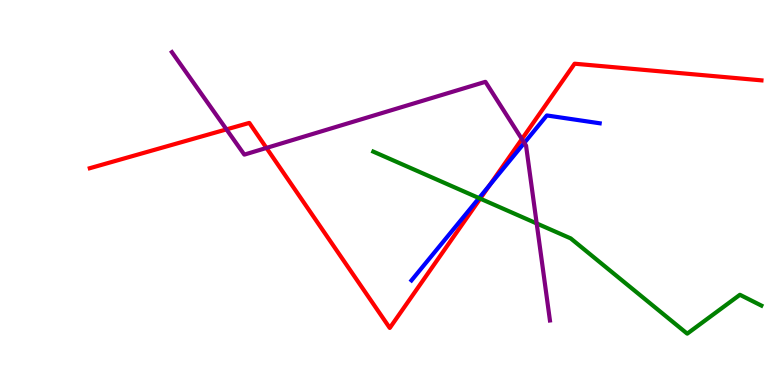[{'lines': ['blue', 'red'], 'intersections': [{'x': 6.32, 'y': 5.19}]}, {'lines': ['green', 'red'], 'intersections': [{'x': 6.2, 'y': 4.84}]}, {'lines': ['purple', 'red'], 'intersections': [{'x': 2.92, 'y': 6.64}, {'x': 3.44, 'y': 6.16}, {'x': 6.73, 'y': 6.39}]}, {'lines': ['blue', 'green'], 'intersections': [{'x': 6.18, 'y': 4.85}]}, {'lines': ['blue', 'purple'], 'intersections': [{'x': 6.77, 'y': 6.29}]}, {'lines': ['green', 'purple'], 'intersections': [{'x': 6.92, 'y': 4.2}]}]